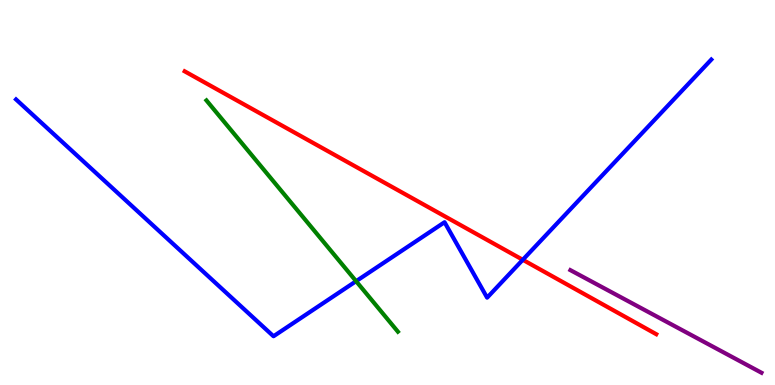[{'lines': ['blue', 'red'], 'intersections': [{'x': 6.75, 'y': 3.25}]}, {'lines': ['green', 'red'], 'intersections': []}, {'lines': ['purple', 'red'], 'intersections': []}, {'lines': ['blue', 'green'], 'intersections': [{'x': 4.59, 'y': 2.7}]}, {'lines': ['blue', 'purple'], 'intersections': []}, {'lines': ['green', 'purple'], 'intersections': []}]